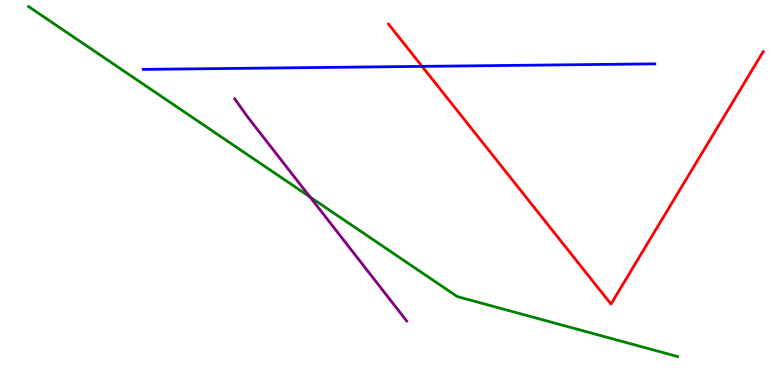[{'lines': ['blue', 'red'], 'intersections': [{'x': 5.45, 'y': 8.28}]}, {'lines': ['green', 'red'], 'intersections': []}, {'lines': ['purple', 'red'], 'intersections': []}, {'lines': ['blue', 'green'], 'intersections': []}, {'lines': ['blue', 'purple'], 'intersections': []}, {'lines': ['green', 'purple'], 'intersections': [{'x': 4.0, 'y': 4.88}]}]